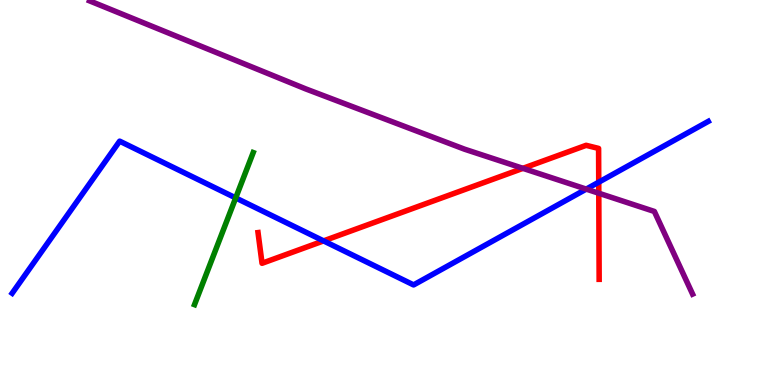[{'lines': ['blue', 'red'], 'intersections': [{'x': 4.18, 'y': 3.74}, {'x': 7.73, 'y': 5.27}]}, {'lines': ['green', 'red'], 'intersections': []}, {'lines': ['purple', 'red'], 'intersections': [{'x': 6.75, 'y': 5.63}, {'x': 7.73, 'y': 4.98}]}, {'lines': ['blue', 'green'], 'intersections': [{'x': 3.04, 'y': 4.86}]}, {'lines': ['blue', 'purple'], 'intersections': [{'x': 7.56, 'y': 5.09}]}, {'lines': ['green', 'purple'], 'intersections': []}]